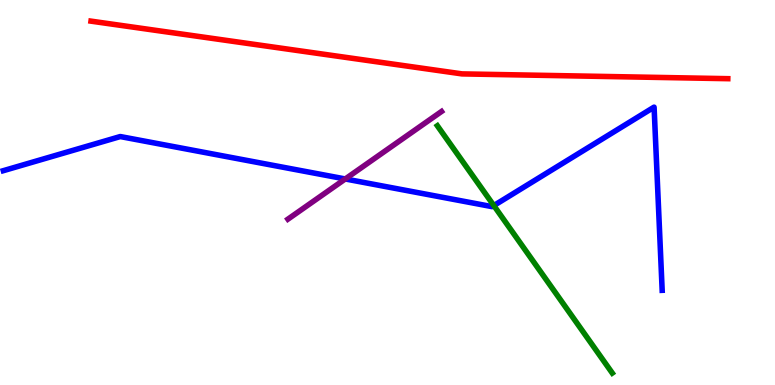[{'lines': ['blue', 'red'], 'intersections': []}, {'lines': ['green', 'red'], 'intersections': []}, {'lines': ['purple', 'red'], 'intersections': []}, {'lines': ['blue', 'green'], 'intersections': [{'x': 6.37, 'y': 4.66}]}, {'lines': ['blue', 'purple'], 'intersections': [{'x': 4.46, 'y': 5.35}]}, {'lines': ['green', 'purple'], 'intersections': []}]